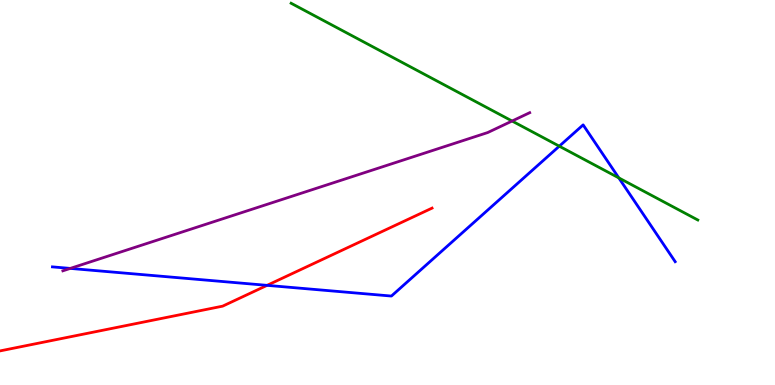[{'lines': ['blue', 'red'], 'intersections': [{'x': 3.45, 'y': 2.59}]}, {'lines': ['green', 'red'], 'intersections': []}, {'lines': ['purple', 'red'], 'intersections': []}, {'lines': ['blue', 'green'], 'intersections': [{'x': 7.22, 'y': 6.2}, {'x': 7.98, 'y': 5.38}]}, {'lines': ['blue', 'purple'], 'intersections': [{'x': 0.907, 'y': 3.03}]}, {'lines': ['green', 'purple'], 'intersections': [{'x': 6.61, 'y': 6.86}]}]